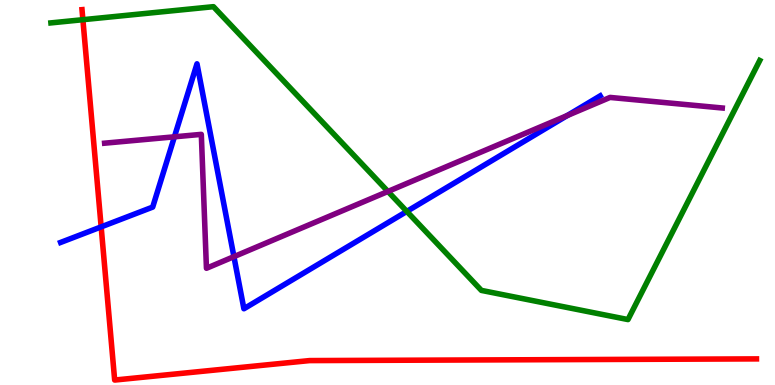[{'lines': ['blue', 'red'], 'intersections': [{'x': 1.31, 'y': 4.11}]}, {'lines': ['green', 'red'], 'intersections': [{'x': 1.07, 'y': 9.49}]}, {'lines': ['purple', 'red'], 'intersections': []}, {'lines': ['blue', 'green'], 'intersections': [{'x': 5.25, 'y': 4.51}]}, {'lines': ['blue', 'purple'], 'intersections': [{'x': 2.25, 'y': 6.45}, {'x': 3.02, 'y': 3.33}, {'x': 7.32, 'y': 7.0}]}, {'lines': ['green', 'purple'], 'intersections': [{'x': 5.01, 'y': 5.03}]}]